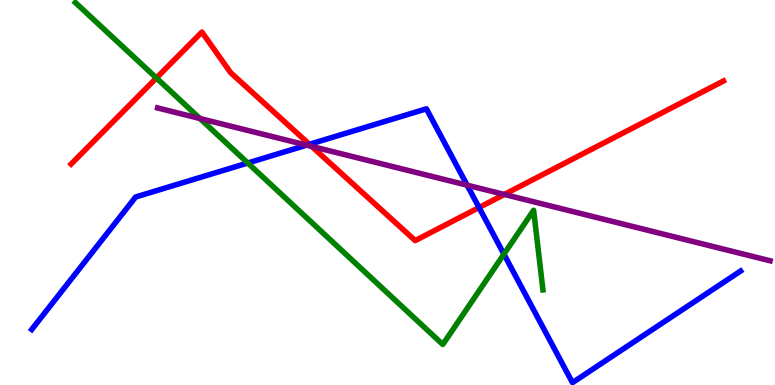[{'lines': ['blue', 'red'], 'intersections': [{'x': 3.99, 'y': 6.25}, {'x': 6.18, 'y': 4.61}]}, {'lines': ['green', 'red'], 'intersections': [{'x': 2.02, 'y': 7.97}]}, {'lines': ['purple', 'red'], 'intersections': [{'x': 4.02, 'y': 6.2}, {'x': 6.51, 'y': 4.95}]}, {'lines': ['blue', 'green'], 'intersections': [{'x': 3.2, 'y': 5.77}, {'x': 6.5, 'y': 3.4}]}, {'lines': ['blue', 'purple'], 'intersections': [{'x': 3.96, 'y': 6.23}, {'x': 6.03, 'y': 5.19}]}, {'lines': ['green', 'purple'], 'intersections': [{'x': 2.58, 'y': 6.92}]}]